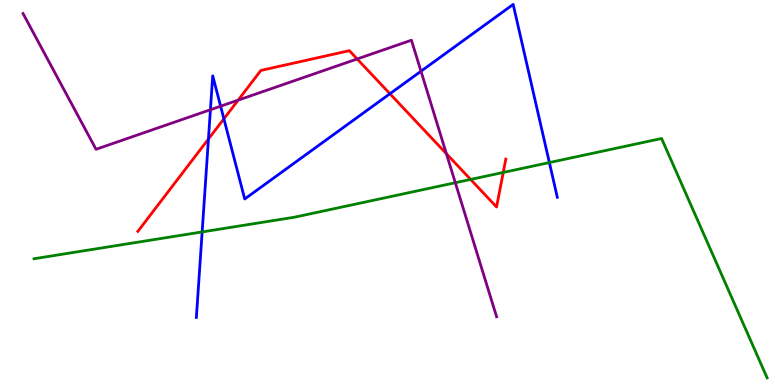[{'lines': ['blue', 'red'], 'intersections': [{'x': 2.69, 'y': 6.39}, {'x': 2.89, 'y': 6.91}, {'x': 5.03, 'y': 7.56}]}, {'lines': ['green', 'red'], 'intersections': [{'x': 6.07, 'y': 5.34}, {'x': 6.49, 'y': 5.52}]}, {'lines': ['purple', 'red'], 'intersections': [{'x': 3.07, 'y': 7.4}, {'x': 4.61, 'y': 8.47}, {'x': 5.76, 'y': 6.01}]}, {'lines': ['blue', 'green'], 'intersections': [{'x': 2.61, 'y': 3.98}, {'x': 7.09, 'y': 5.78}]}, {'lines': ['blue', 'purple'], 'intersections': [{'x': 2.72, 'y': 7.15}, {'x': 2.85, 'y': 7.24}, {'x': 5.43, 'y': 8.15}]}, {'lines': ['green', 'purple'], 'intersections': [{'x': 5.88, 'y': 5.25}]}]